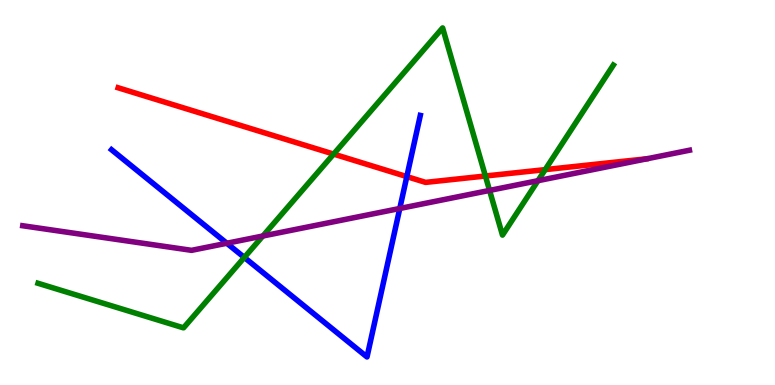[{'lines': ['blue', 'red'], 'intersections': [{'x': 5.25, 'y': 5.41}]}, {'lines': ['green', 'red'], 'intersections': [{'x': 4.3, 'y': 6.0}, {'x': 6.26, 'y': 5.43}, {'x': 7.03, 'y': 5.59}]}, {'lines': ['purple', 'red'], 'intersections': []}, {'lines': ['blue', 'green'], 'intersections': [{'x': 3.15, 'y': 3.31}]}, {'lines': ['blue', 'purple'], 'intersections': [{'x': 2.93, 'y': 3.68}, {'x': 5.16, 'y': 4.59}]}, {'lines': ['green', 'purple'], 'intersections': [{'x': 3.39, 'y': 3.87}, {'x': 6.32, 'y': 5.05}, {'x': 6.94, 'y': 5.31}]}]